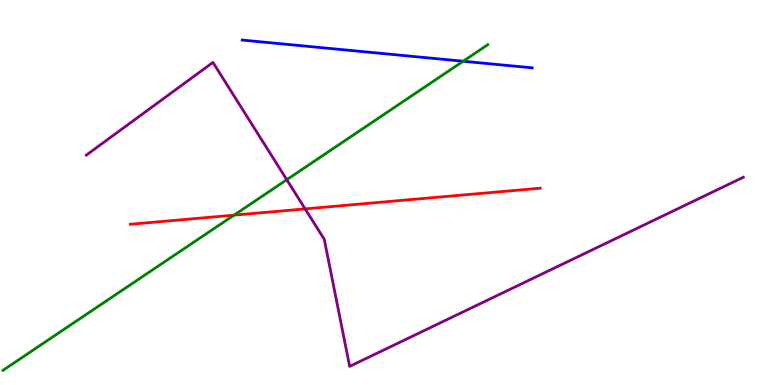[{'lines': ['blue', 'red'], 'intersections': []}, {'lines': ['green', 'red'], 'intersections': [{'x': 3.02, 'y': 4.41}]}, {'lines': ['purple', 'red'], 'intersections': [{'x': 3.94, 'y': 4.57}]}, {'lines': ['blue', 'green'], 'intersections': [{'x': 5.98, 'y': 8.41}]}, {'lines': ['blue', 'purple'], 'intersections': []}, {'lines': ['green', 'purple'], 'intersections': [{'x': 3.7, 'y': 5.33}]}]